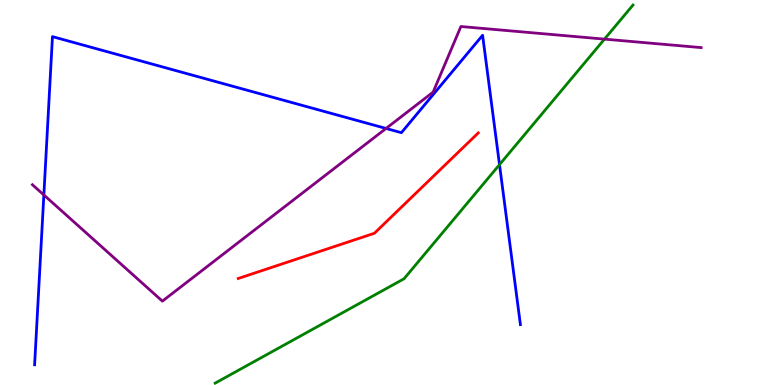[{'lines': ['blue', 'red'], 'intersections': []}, {'lines': ['green', 'red'], 'intersections': []}, {'lines': ['purple', 'red'], 'intersections': []}, {'lines': ['blue', 'green'], 'intersections': [{'x': 6.45, 'y': 5.72}]}, {'lines': ['blue', 'purple'], 'intersections': [{'x': 0.566, 'y': 4.94}, {'x': 4.98, 'y': 6.66}]}, {'lines': ['green', 'purple'], 'intersections': [{'x': 7.8, 'y': 8.98}]}]